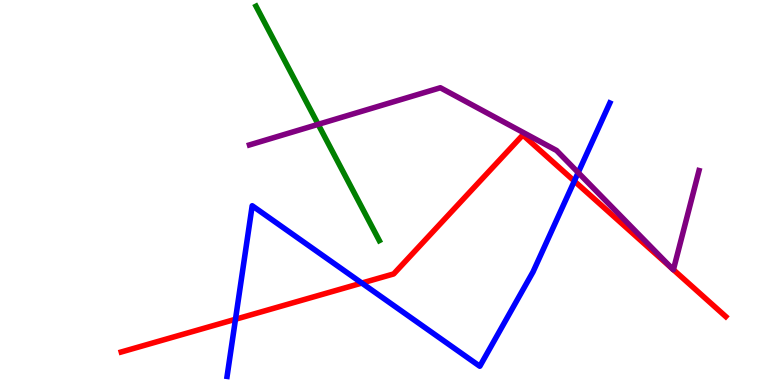[{'lines': ['blue', 'red'], 'intersections': [{'x': 3.04, 'y': 1.71}, {'x': 4.67, 'y': 2.65}, {'x': 7.41, 'y': 5.3}]}, {'lines': ['green', 'red'], 'intersections': []}, {'lines': ['purple', 'red'], 'intersections': [{'x': 8.67, 'y': 3.02}, {'x': 8.69, 'y': 2.99}]}, {'lines': ['blue', 'green'], 'intersections': []}, {'lines': ['blue', 'purple'], 'intersections': [{'x': 7.46, 'y': 5.52}]}, {'lines': ['green', 'purple'], 'intersections': [{'x': 4.11, 'y': 6.77}]}]